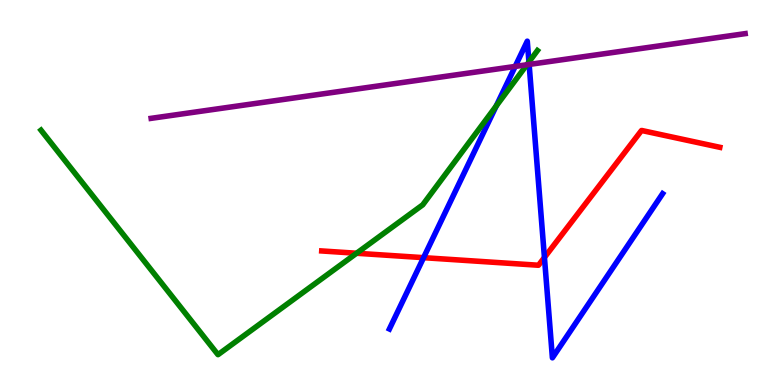[{'lines': ['blue', 'red'], 'intersections': [{'x': 5.47, 'y': 3.31}, {'x': 7.02, 'y': 3.31}]}, {'lines': ['green', 'red'], 'intersections': [{'x': 4.6, 'y': 3.42}]}, {'lines': ['purple', 'red'], 'intersections': []}, {'lines': ['blue', 'green'], 'intersections': [{'x': 6.4, 'y': 7.25}, {'x': 6.83, 'y': 8.39}]}, {'lines': ['blue', 'purple'], 'intersections': [{'x': 6.65, 'y': 8.27}, {'x': 6.83, 'y': 8.33}]}, {'lines': ['green', 'purple'], 'intersections': [{'x': 6.8, 'y': 8.32}]}]